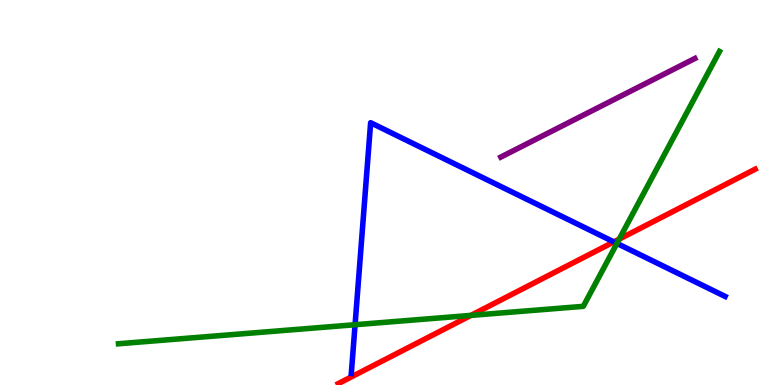[{'lines': ['blue', 'red'], 'intersections': [{'x': 7.92, 'y': 3.72}]}, {'lines': ['green', 'red'], 'intersections': [{'x': 6.08, 'y': 1.81}, {'x': 7.99, 'y': 3.79}]}, {'lines': ['purple', 'red'], 'intersections': []}, {'lines': ['blue', 'green'], 'intersections': [{'x': 4.58, 'y': 1.57}, {'x': 7.96, 'y': 3.68}]}, {'lines': ['blue', 'purple'], 'intersections': []}, {'lines': ['green', 'purple'], 'intersections': []}]